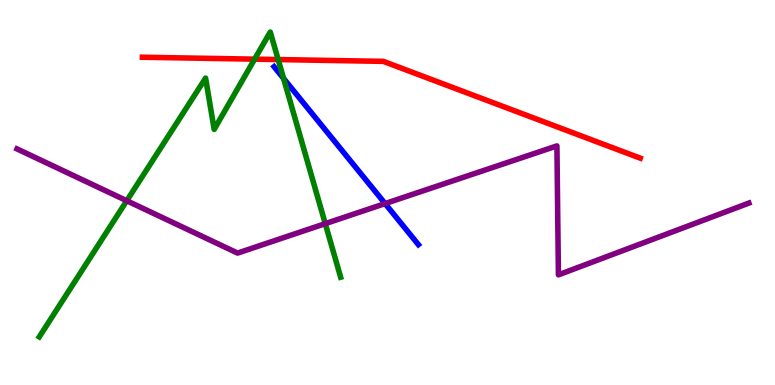[{'lines': ['blue', 'red'], 'intersections': []}, {'lines': ['green', 'red'], 'intersections': [{'x': 3.29, 'y': 8.46}, {'x': 3.59, 'y': 8.45}]}, {'lines': ['purple', 'red'], 'intersections': []}, {'lines': ['blue', 'green'], 'intersections': [{'x': 3.66, 'y': 7.96}]}, {'lines': ['blue', 'purple'], 'intersections': [{'x': 4.97, 'y': 4.71}]}, {'lines': ['green', 'purple'], 'intersections': [{'x': 1.64, 'y': 4.79}, {'x': 4.2, 'y': 4.19}]}]